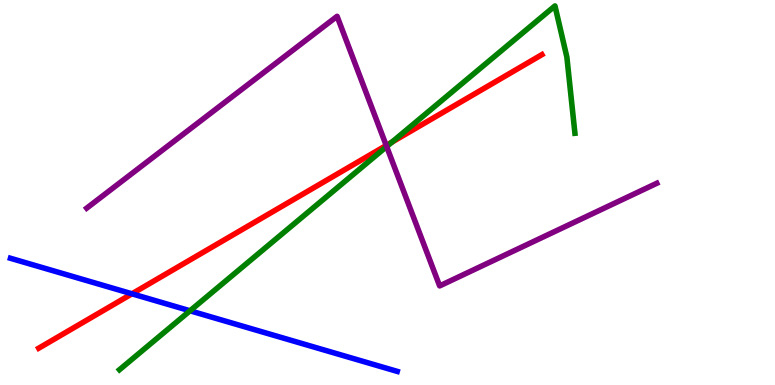[{'lines': ['blue', 'red'], 'intersections': [{'x': 1.7, 'y': 2.37}]}, {'lines': ['green', 'red'], 'intersections': [{'x': 5.06, 'y': 6.31}]}, {'lines': ['purple', 'red'], 'intersections': [{'x': 4.98, 'y': 6.22}]}, {'lines': ['blue', 'green'], 'intersections': [{'x': 2.45, 'y': 1.93}]}, {'lines': ['blue', 'purple'], 'intersections': []}, {'lines': ['green', 'purple'], 'intersections': [{'x': 4.99, 'y': 6.19}]}]